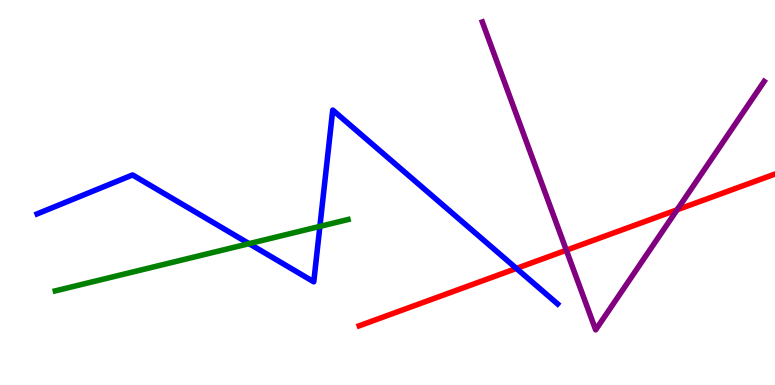[{'lines': ['blue', 'red'], 'intersections': [{'x': 6.66, 'y': 3.03}]}, {'lines': ['green', 'red'], 'intersections': []}, {'lines': ['purple', 'red'], 'intersections': [{'x': 7.31, 'y': 3.5}, {'x': 8.74, 'y': 4.55}]}, {'lines': ['blue', 'green'], 'intersections': [{'x': 3.21, 'y': 3.67}, {'x': 4.13, 'y': 4.12}]}, {'lines': ['blue', 'purple'], 'intersections': []}, {'lines': ['green', 'purple'], 'intersections': []}]